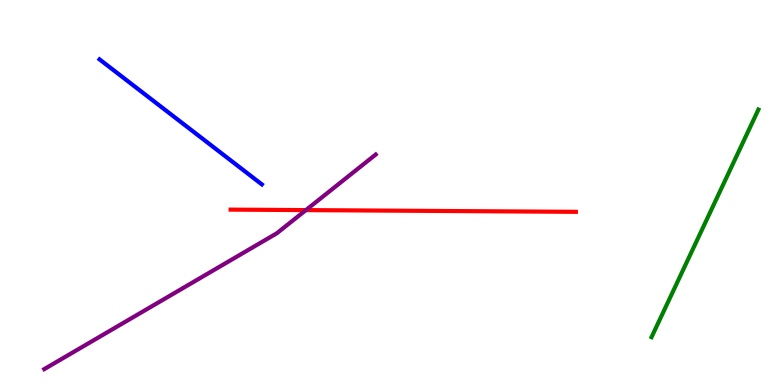[{'lines': ['blue', 'red'], 'intersections': []}, {'lines': ['green', 'red'], 'intersections': []}, {'lines': ['purple', 'red'], 'intersections': [{'x': 3.95, 'y': 4.54}]}, {'lines': ['blue', 'green'], 'intersections': []}, {'lines': ['blue', 'purple'], 'intersections': []}, {'lines': ['green', 'purple'], 'intersections': []}]